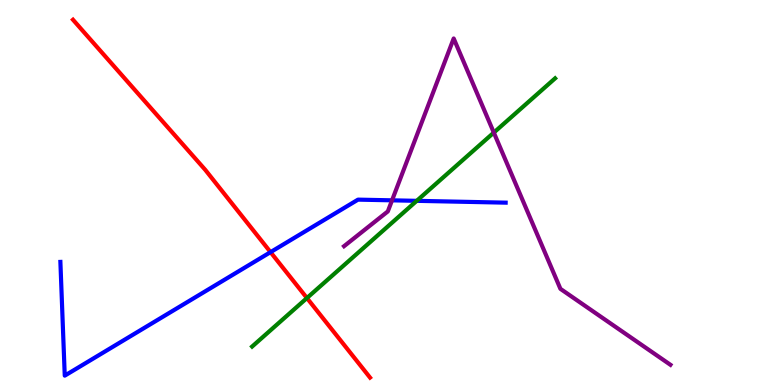[{'lines': ['blue', 'red'], 'intersections': [{'x': 3.49, 'y': 3.45}]}, {'lines': ['green', 'red'], 'intersections': [{'x': 3.96, 'y': 2.26}]}, {'lines': ['purple', 'red'], 'intersections': []}, {'lines': ['blue', 'green'], 'intersections': [{'x': 5.38, 'y': 4.78}]}, {'lines': ['blue', 'purple'], 'intersections': [{'x': 5.06, 'y': 4.8}]}, {'lines': ['green', 'purple'], 'intersections': [{'x': 6.37, 'y': 6.56}]}]